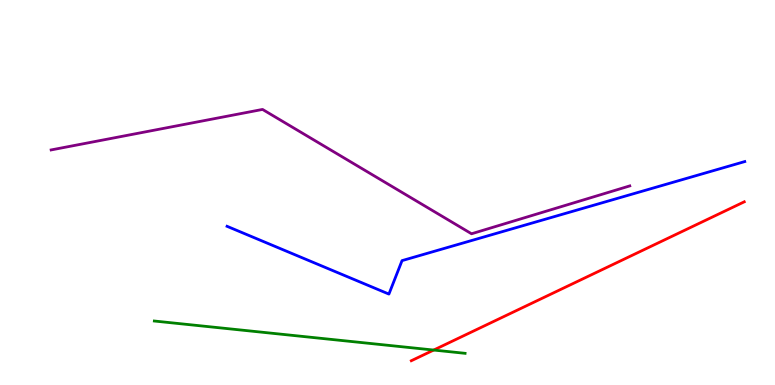[{'lines': ['blue', 'red'], 'intersections': []}, {'lines': ['green', 'red'], 'intersections': [{'x': 5.6, 'y': 0.908}]}, {'lines': ['purple', 'red'], 'intersections': []}, {'lines': ['blue', 'green'], 'intersections': []}, {'lines': ['blue', 'purple'], 'intersections': []}, {'lines': ['green', 'purple'], 'intersections': []}]